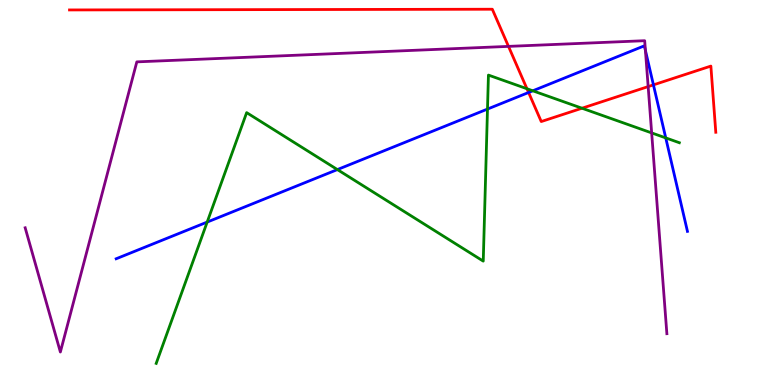[{'lines': ['blue', 'red'], 'intersections': [{'x': 6.82, 'y': 7.6}, {'x': 8.43, 'y': 7.8}]}, {'lines': ['green', 'red'], 'intersections': [{'x': 6.8, 'y': 7.7}, {'x': 7.51, 'y': 7.19}]}, {'lines': ['purple', 'red'], 'intersections': [{'x': 6.56, 'y': 8.8}, {'x': 8.36, 'y': 7.75}]}, {'lines': ['blue', 'green'], 'intersections': [{'x': 2.67, 'y': 4.23}, {'x': 4.35, 'y': 5.6}, {'x': 6.29, 'y': 7.17}, {'x': 6.87, 'y': 7.64}, {'x': 8.59, 'y': 6.42}]}, {'lines': ['blue', 'purple'], 'intersections': [{'x': 8.33, 'y': 8.69}]}, {'lines': ['green', 'purple'], 'intersections': [{'x': 8.41, 'y': 6.55}]}]